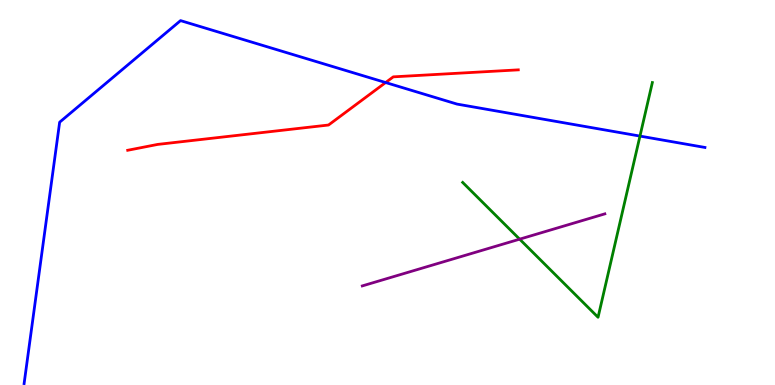[{'lines': ['blue', 'red'], 'intersections': [{'x': 4.98, 'y': 7.86}]}, {'lines': ['green', 'red'], 'intersections': []}, {'lines': ['purple', 'red'], 'intersections': []}, {'lines': ['blue', 'green'], 'intersections': [{'x': 8.26, 'y': 6.47}]}, {'lines': ['blue', 'purple'], 'intersections': []}, {'lines': ['green', 'purple'], 'intersections': [{'x': 6.71, 'y': 3.79}]}]